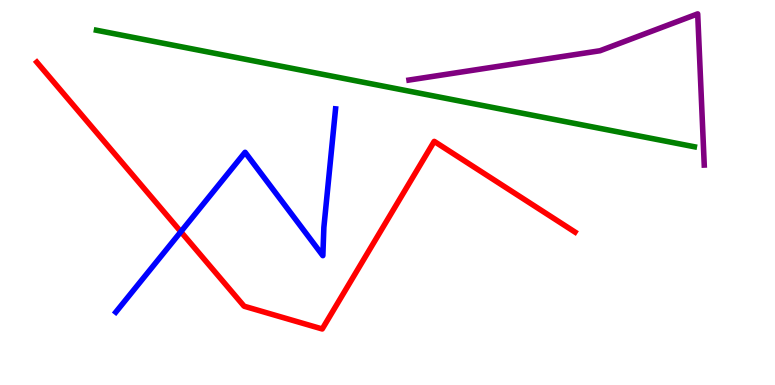[{'lines': ['blue', 'red'], 'intersections': [{'x': 2.33, 'y': 3.98}]}, {'lines': ['green', 'red'], 'intersections': []}, {'lines': ['purple', 'red'], 'intersections': []}, {'lines': ['blue', 'green'], 'intersections': []}, {'lines': ['blue', 'purple'], 'intersections': []}, {'lines': ['green', 'purple'], 'intersections': []}]